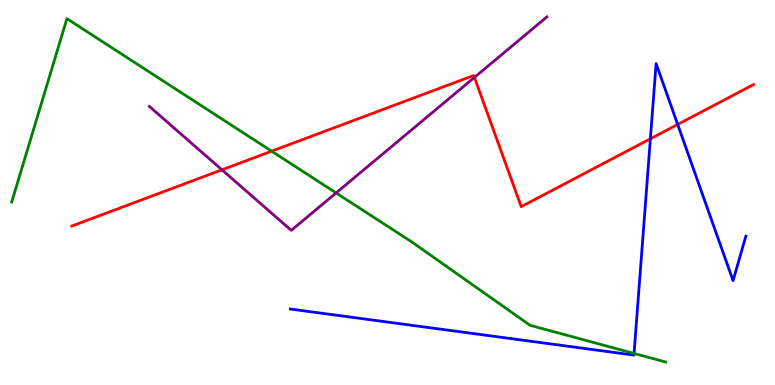[{'lines': ['blue', 'red'], 'intersections': [{'x': 8.39, 'y': 6.39}, {'x': 8.74, 'y': 6.77}]}, {'lines': ['green', 'red'], 'intersections': [{'x': 3.51, 'y': 6.07}]}, {'lines': ['purple', 'red'], 'intersections': [{'x': 2.86, 'y': 5.59}, {'x': 6.12, 'y': 7.99}]}, {'lines': ['blue', 'green'], 'intersections': [{'x': 8.18, 'y': 0.82}]}, {'lines': ['blue', 'purple'], 'intersections': []}, {'lines': ['green', 'purple'], 'intersections': [{'x': 4.34, 'y': 4.99}]}]